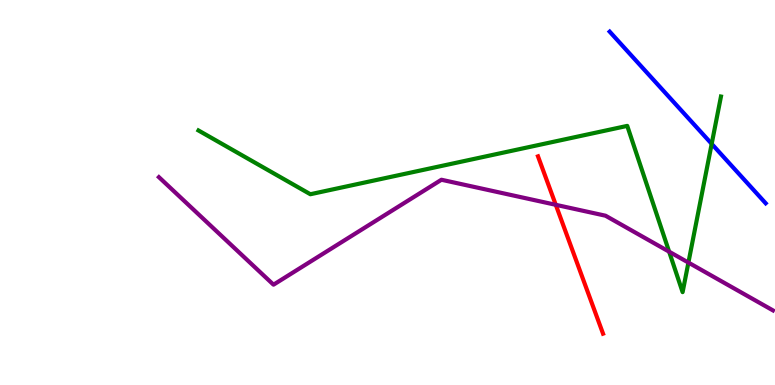[{'lines': ['blue', 'red'], 'intersections': []}, {'lines': ['green', 'red'], 'intersections': []}, {'lines': ['purple', 'red'], 'intersections': [{'x': 7.17, 'y': 4.68}]}, {'lines': ['blue', 'green'], 'intersections': [{'x': 9.18, 'y': 6.26}]}, {'lines': ['blue', 'purple'], 'intersections': []}, {'lines': ['green', 'purple'], 'intersections': [{'x': 8.63, 'y': 3.46}, {'x': 8.88, 'y': 3.18}]}]